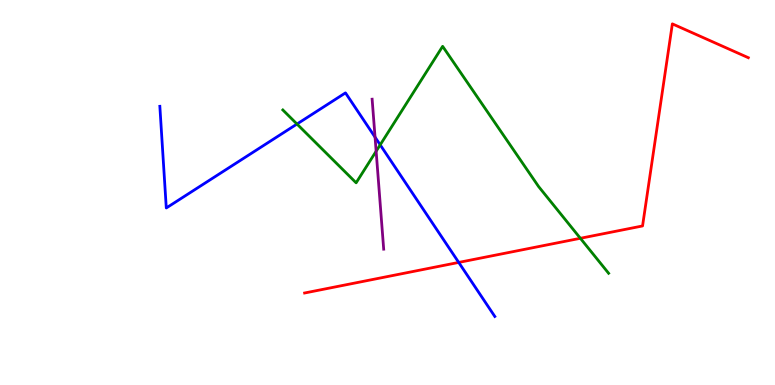[{'lines': ['blue', 'red'], 'intersections': [{'x': 5.92, 'y': 3.18}]}, {'lines': ['green', 'red'], 'intersections': [{'x': 7.49, 'y': 3.81}]}, {'lines': ['purple', 'red'], 'intersections': []}, {'lines': ['blue', 'green'], 'intersections': [{'x': 3.83, 'y': 6.78}, {'x': 4.91, 'y': 6.24}]}, {'lines': ['blue', 'purple'], 'intersections': [{'x': 4.84, 'y': 6.44}]}, {'lines': ['green', 'purple'], 'intersections': [{'x': 4.85, 'y': 6.07}]}]